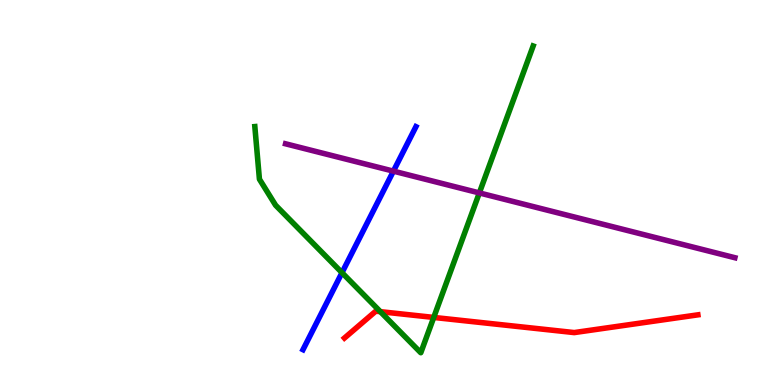[{'lines': ['blue', 'red'], 'intersections': []}, {'lines': ['green', 'red'], 'intersections': [{'x': 4.91, 'y': 1.9}, {'x': 5.6, 'y': 1.76}]}, {'lines': ['purple', 'red'], 'intersections': []}, {'lines': ['blue', 'green'], 'intersections': [{'x': 4.41, 'y': 2.92}]}, {'lines': ['blue', 'purple'], 'intersections': [{'x': 5.08, 'y': 5.55}]}, {'lines': ['green', 'purple'], 'intersections': [{'x': 6.18, 'y': 4.99}]}]